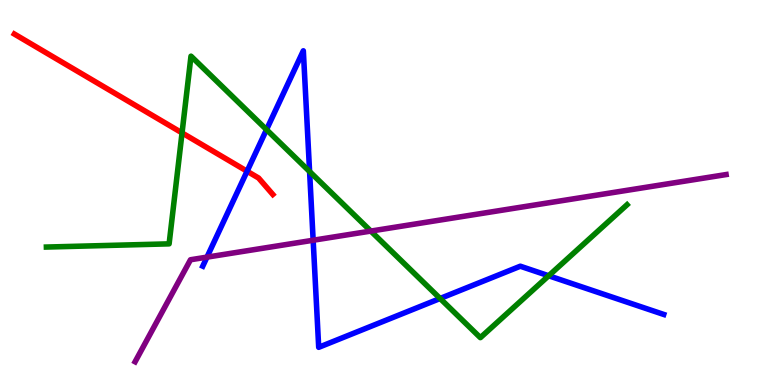[{'lines': ['blue', 'red'], 'intersections': [{'x': 3.19, 'y': 5.55}]}, {'lines': ['green', 'red'], 'intersections': [{'x': 2.35, 'y': 6.55}]}, {'lines': ['purple', 'red'], 'intersections': []}, {'lines': ['blue', 'green'], 'intersections': [{'x': 3.44, 'y': 6.63}, {'x': 3.99, 'y': 5.54}, {'x': 5.68, 'y': 2.25}, {'x': 7.08, 'y': 2.84}]}, {'lines': ['blue', 'purple'], 'intersections': [{'x': 2.67, 'y': 3.32}, {'x': 4.04, 'y': 3.76}]}, {'lines': ['green', 'purple'], 'intersections': [{'x': 4.78, 'y': 4.0}]}]